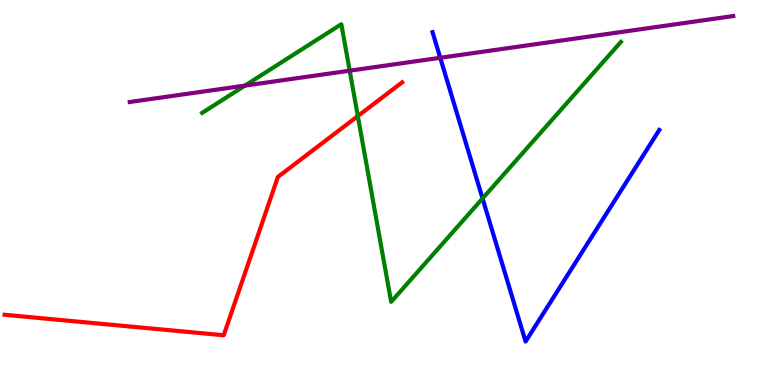[{'lines': ['blue', 'red'], 'intersections': []}, {'lines': ['green', 'red'], 'intersections': [{'x': 4.62, 'y': 6.98}]}, {'lines': ['purple', 'red'], 'intersections': []}, {'lines': ['blue', 'green'], 'intersections': [{'x': 6.23, 'y': 4.85}]}, {'lines': ['blue', 'purple'], 'intersections': [{'x': 5.68, 'y': 8.5}]}, {'lines': ['green', 'purple'], 'intersections': [{'x': 3.16, 'y': 7.78}, {'x': 4.51, 'y': 8.16}]}]